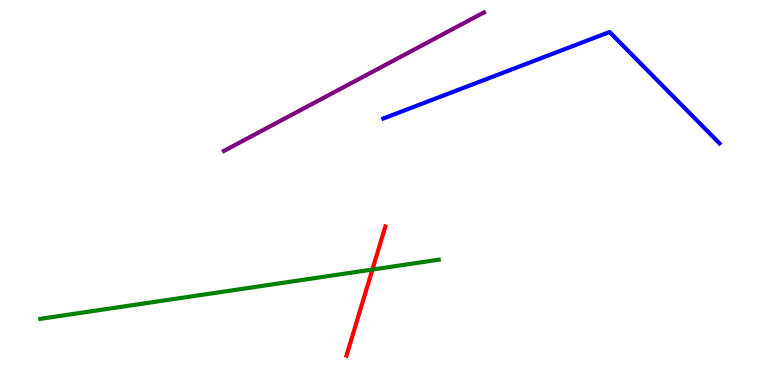[{'lines': ['blue', 'red'], 'intersections': []}, {'lines': ['green', 'red'], 'intersections': [{'x': 4.81, 'y': 3.0}]}, {'lines': ['purple', 'red'], 'intersections': []}, {'lines': ['blue', 'green'], 'intersections': []}, {'lines': ['blue', 'purple'], 'intersections': []}, {'lines': ['green', 'purple'], 'intersections': []}]